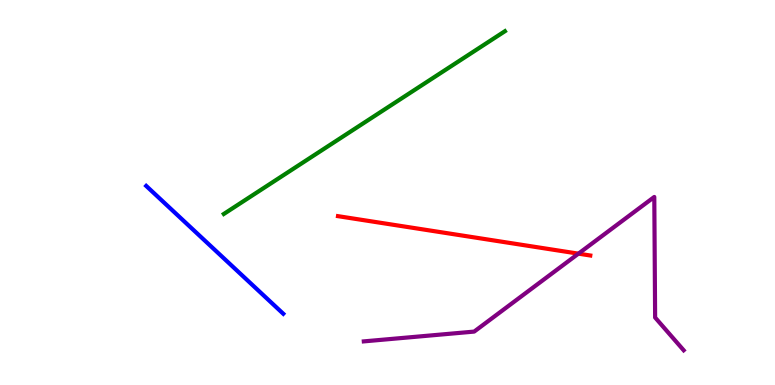[{'lines': ['blue', 'red'], 'intersections': []}, {'lines': ['green', 'red'], 'intersections': []}, {'lines': ['purple', 'red'], 'intersections': [{'x': 7.46, 'y': 3.41}]}, {'lines': ['blue', 'green'], 'intersections': []}, {'lines': ['blue', 'purple'], 'intersections': []}, {'lines': ['green', 'purple'], 'intersections': []}]